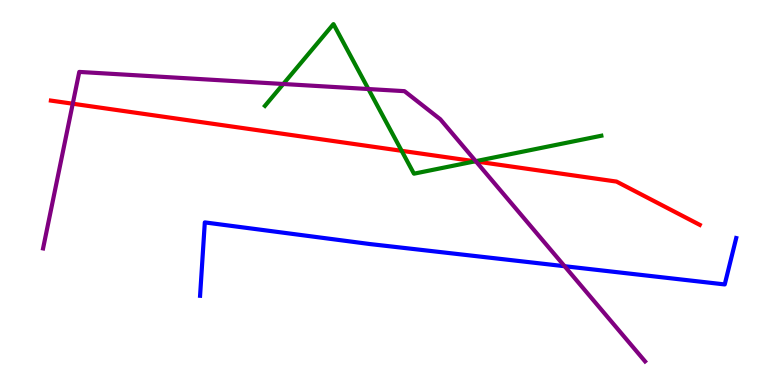[{'lines': ['blue', 'red'], 'intersections': []}, {'lines': ['green', 'red'], 'intersections': [{'x': 5.18, 'y': 6.08}, {'x': 6.13, 'y': 5.81}]}, {'lines': ['purple', 'red'], 'intersections': [{'x': 0.939, 'y': 7.31}, {'x': 6.14, 'y': 5.81}]}, {'lines': ['blue', 'green'], 'intersections': []}, {'lines': ['blue', 'purple'], 'intersections': [{'x': 7.28, 'y': 3.09}]}, {'lines': ['green', 'purple'], 'intersections': [{'x': 3.66, 'y': 7.82}, {'x': 4.75, 'y': 7.69}, {'x': 6.14, 'y': 5.81}]}]